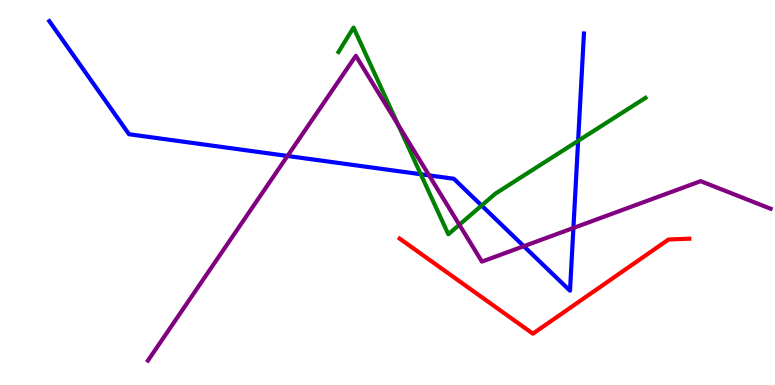[{'lines': ['blue', 'red'], 'intersections': []}, {'lines': ['green', 'red'], 'intersections': []}, {'lines': ['purple', 'red'], 'intersections': []}, {'lines': ['blue', 'green'], 'intersections': [{'x': 5.43, 'y': 5.47}, {'x': 6.21, 'y': 4.66}, {'x': 7.46, 'y': 6.34}]}, {'lines': ['blue', 'purple'], 'intersections': [{'x': 3.71, 'y': 5.95}, {'x': 5.54, 'y': 5.44}, {'x': 6.76, 'y': 3.61}, {'x': 7.4, 'y': 4.08}]}, {'lines': ['green', 'purple'], 'intersections': [{'x': 5.14, 'y': 6.76}, {'x': 5.93, 'y': 4.16}]}]